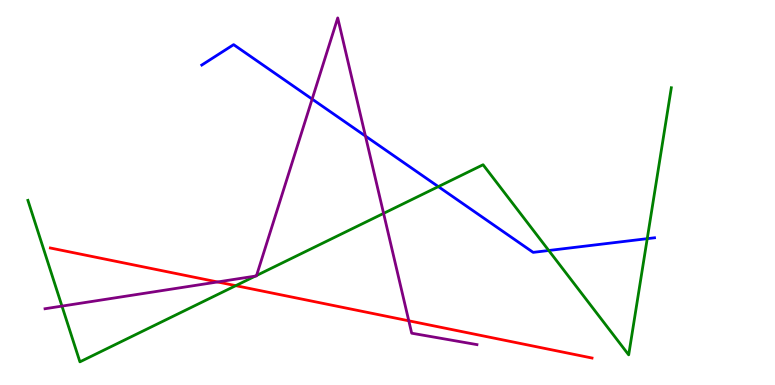[{'lines': ['blue', 'red'], 'intersections': []}, {'lines': ['green', 'red'], 'intersections': [{'x': 3.04, 'y': 2.58}]}, {'lines': ['purple', 'red'], 'intersections': [{'x': 2.81, 'y': 2.68}, {'x': 5.27, 'y': 1.67}]}, {'lines': ['blue', 'green'], 'intersections': [{'x': 5.66, 'y': 5.15}, {'x': 7.08, 'y': 3.49}, {'x': 8.35, 'y': 3.8}]}, {'lines': ['blue', 'purple'], 'intersections': [{'x': 4.03, 'y': 7.43}, {'x': 4.72, 'y': 6.47}]}, {'lines': ['green', 'purple'], 'intersections': [{'x': 0.8, 'y': 2.05}, {'x': 3.29, 'y': 2.83}, {'x': 3.31, 'y': 2.84}, {'x': 4.95, 'y': 4.46}]}]